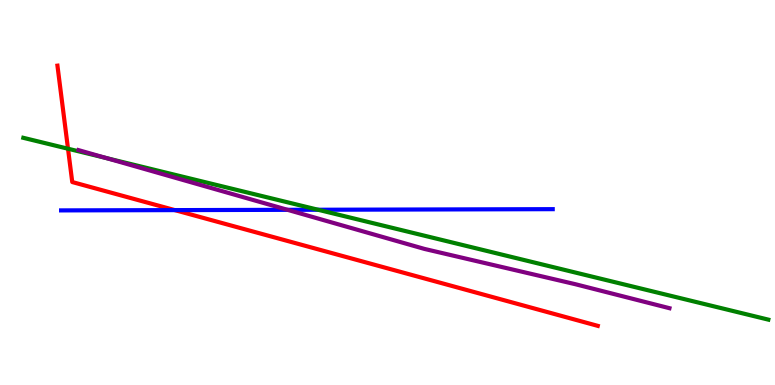[{'lines': ['blue', 'red'], 'intersections': [{'x': 2.26, 'y': 4.54}]}, {'lines': ['green', 'red'], 'intersections': [{'x': 0.878, 'y': 6.14}]}, {'lines': ['purple', 'red'], 'intersections': []}, {'lines': ['blue', 'green'], 'intersections': [{'x': 4.1, 'y': 4.55}]}, {'lines': ['blue', 'purple'], 'intersections': [{'x': 3.71, 'y': 4.55}]}, {'lines': ['green', 'purple'], 'intersections': [{'x': 1.37, 'y': 5.89}]}]